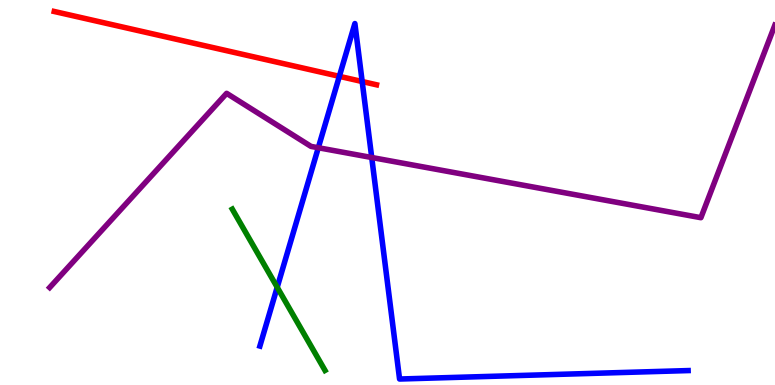[{'lines': ['blue', 'red'], 'intersections': [{'x': 4.38, 'y': 8.02}, {'x': 4.67, 'y': 7.88}]}, {'lines': ['green', 'red'], 'intersections': []}, {'lines': ['purple', 'red'], 'intersections': []}, {'lines': ['blue', 'green'], 'intersections': [{'x': 3.58, 'y': 2.54}]}, {'lines': ['blue', 'purple'], 'intersections': [{'x': 4.11, 'y': 6.16}, {'x': 4.8, 'y': 5.91}]}, {'lines': ['green', 'purple'], 'intersections': []}]